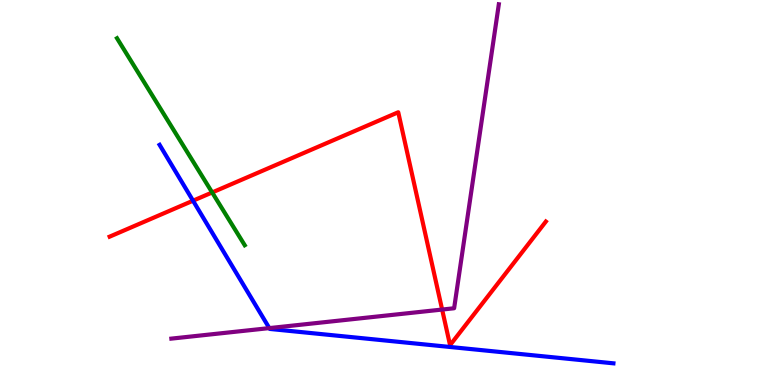[{'lines': ['blue', 'red'], 'intersections': [{'x': 2.49, 'y': 4.79}]}, {'lines': ['green', 'red'], 'intersections': [{'x': 2.74, 'y': 5.0}]}, {'lines': ['purple', 'red'], 'intersections': [{'x': 5.7, 'y': 1.96}]}, {'lines': ['blue', 'green'], 'intersections': []}, {'lines': ['blue', 'purple'], 'intersections': [{'x': 3.48, 'y': 1.48}]}, {'lines': ['green', 'purple'], 'intersections': []}]